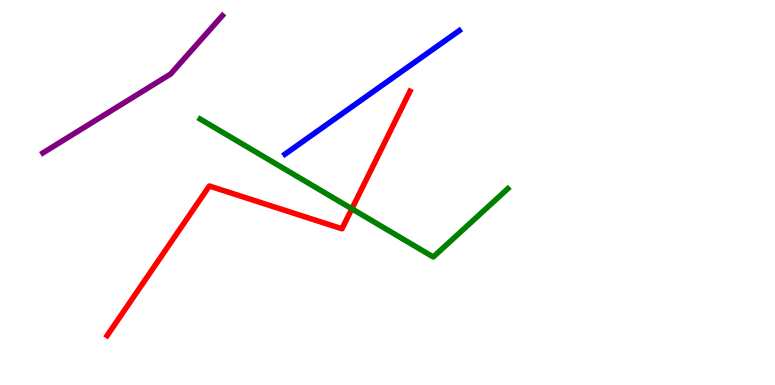[{'lines': ['blue', 'red'], 'intersections': []}, {'lines': ['green', 'red'], 'intersections': [{'x': 4.54, 'y': 4.58}]}, {'lines': ['purple', 'red'], 'intersections': []}, {'lines': ['blue', 'green'], 'intersections': []}, {'lines': ['blue', 'purple'], 'intersections': []}, {'lines': ['green', 'purple'], 'intersections': []}]